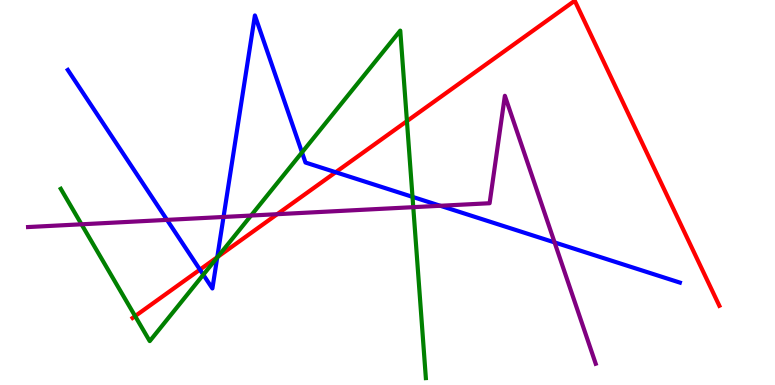[{'lines': ['blue', 'red'], 'intersections': [{'x': 2.58, 'y': 3.0}, {'x': 2.8, 'y': 3.32}, {'x': 4.33, 'y': 5.53}]}, {'lines': ['green', 'red'], 'intersections': [{'x': 1.74, 'y': 1.79}, {'x': 2.81, 'y': 3.33}, {'x': 5.25, 'y': 6.85}]}, {'lines': ['purple', 'red'], 'intersections': [{'x': 3.58, 'y': 4.44}]}, {'lines': ['blue', 'green'], 'intersections': [{'x': 2.62, 'y': 2.86}, {'x': 2.8, 'y': 3.31}, {'x': 3.9, 'y': 6.04}, {'x': 5.32, 'y': 4.89}]}, {'lines': ['blue', 'purple'], 'intersections': [{'x': 2.15, 'y': 4.29}, {'x': 2.88, 'y': 4.36}, {'x': 5.68, 'y': 4.66}, {'x': 7.16, 'y': 3.7}]}, {'lines': ['green', 'purple'], 'intersections': [{'x': 1.05, 'y': 4.17}, {'x': 3.24, 'y': 4.4}, {'x': 5.33, 'y': 4.62}]}]